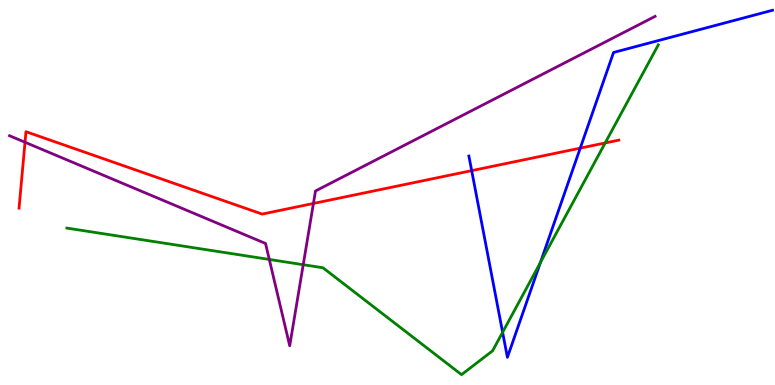[{'lines': ['blue', 'red'], 'intersections': [{'x': 6.09, 'y': 5.57}, {'x': 7.49, 'y': 6.15}]}, {'lines': ['green', 'red'], 'intersections': [{'x': 7.81, 'y': 6.29}]}, {'lines': ['purple', 'red'], 'intersections': [{'x': 0.323, 'y': 6.31}, {'x': 4.04, 'y': 4.72}]}, {'lines': ['blue', 'green'], 'intersections': [{'x': 6.49, 'y': 1.37}, {'x': 6.97, 'y': 3.18}]}, {'lines': ['blue', 'purple'], 'intersections': []}, {'lines': ['green', 'purple'], 'intersections': [{'x': 3.47, 'y': 3.26}, {'x': 3.91, 'y': 3.12}]}]